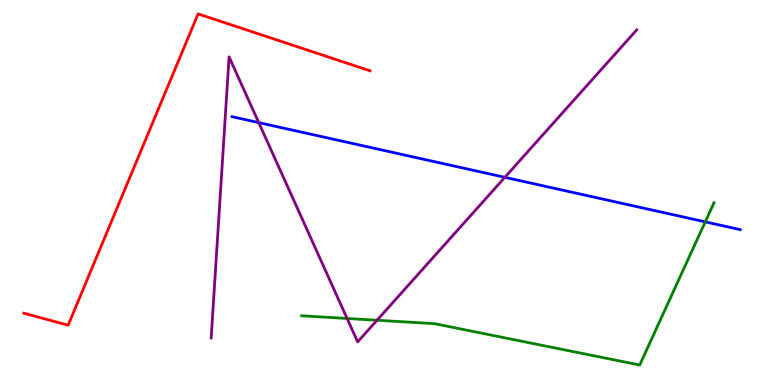[{'lines': ['blue', 'red'], 'intersections': []}, {'lines': ['green', 'red'], 'intersections': []}, {'lines': ['purple', 'red'], 'intersections': []}, {'lines': ['blue', 'green'], 'intersections': [{'x': 9.1, 'y': 4.24}]}, {'lines': ['blue', 'purple'], 'intersections': [{'x': 3.34, 'y': 6.82}, {'x': 6.51, 'y': 5.39}]}, {'lines': ['green', 'purple'], 'intersections': [{'x': 4.48, 'y': 1.73}, {'x': 4.86, 'y': 1.68}]}]